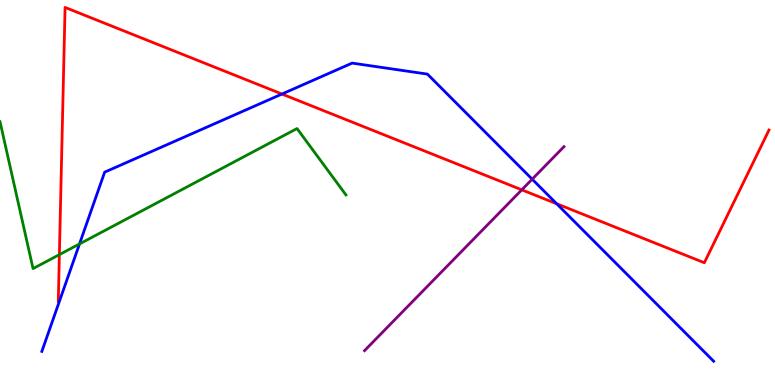[{'lines': ['blue', 'red'], 'intersections': [{'x': 3.64, 'y': 7.56}, {'x': 7.18, 'y': 4.71}]}, {'lines': ['green', 'red'], 'intersections': [{'x': 0.766, 'y': 3.39}]}, {'lines': ['purple', 'red'], 'intersections': [{'x': 6.73, 'y': 5.07}]}, {'lines': ['blue', 'green'], 'intersections': [{'x': 1.03, 'y': 3.66}]}, {'lines': ['blue', 'purple'], 'intersections': [{'x': 6.87, 'y': 5.35}]}, {'lines': ['green', 'purple'], 'intersections': []}]